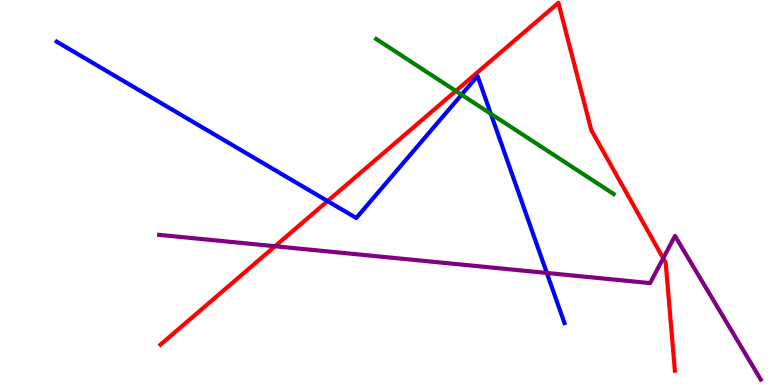[{'lines': ['blue', 'red'], 'intersections': [{'x': 4.23, 'y': 4.78}]}, {'lines': ['green', 'red'], 'intersections': [{'x': 5.88, 'y': 7.64}]}, {'lines': ['purple', 'red'], 'intersections': [{'x': 3.55, 'y': 3.6}, {'x': 8.56, 'y': 3.29}]}, {'lines': ['blue', 'green'], 'intersections': [{'x': 5.96, 'y': 7.54}, {'x': 6.33, 'y': 7.04}]}, {'lines': ['blue', 'purple'], 'intersections': [{'x': 7.06, 'y': 2.91}]}, {'lines': ['green', 'purple'], 'intersections': []}]